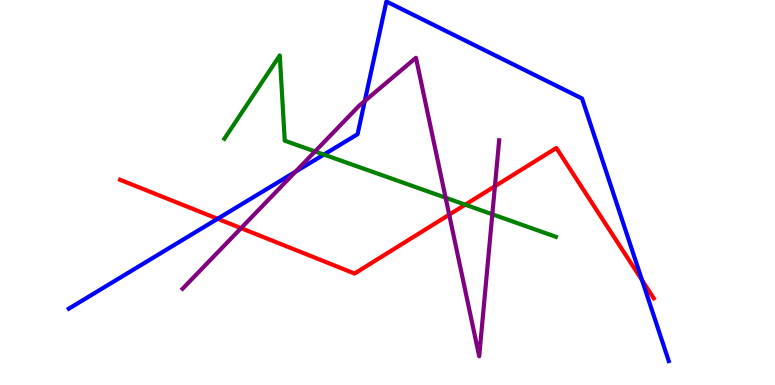[{'lines': ['blue', 'red'], 'intersections': [{'x': 2.81, 'y': 4.32}, {'x': 8.28, 'y': 2.72}]}, {'lines': ['green', 'red'], 'intersections': [{'x': 6.0, 'y': 4.68}]}, {'lines': ['purple', 'red'], 'intersections': [{'x': 3.11, 'y': 4.07}, {'x': 5.8, 'y': 4.42}, {'x': 6.39, 'y': 5.16}]}, {'lines': ['blue', 'green'], 'intersections': [{'x': 4.18, 'y': 5.98}]}, {'lines': ['blue', 'purple'], 'intersections': [{'x': 3.81, 'y': 5.54}, {'x': 4.71, 'y': 7.38}]}, {'lines': ['green', 'purple'], 'intersections': [{'x': 4.07, 'y': 6.07}, {'x': 5.75, 'y': 4.86}, {'x': 6.35, 'y': 4.43}]}]